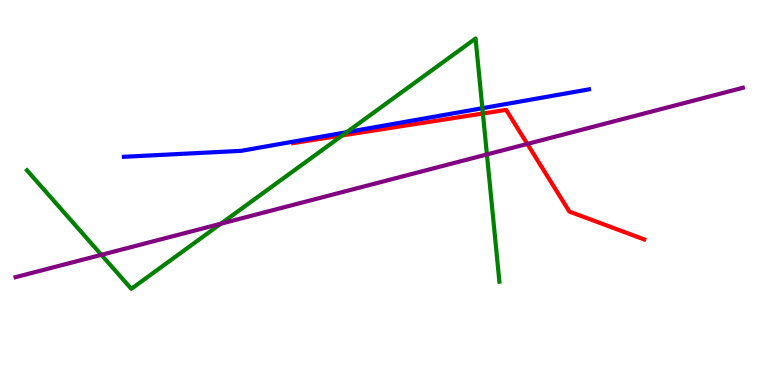[{'lines': ['blue', 'red'], 'intersections': []}, {'lines': ['green', 'red'], 'intersections': [{'x': 4.42, 'y': 6.48}, {'x': 6.23, 'y': 7.05}]}, {'lines': ['purple', 'red'], 'intersections': [{'x': 6.8, 'y': 6.26}]}, {'lines': ['blue', 'green'], 'intersections': [{'x': 4.47, 'y': 6.57}, {'x': 6.22, 'y': 7.19}]}, {'lines': ['blue', 'purple'], 'intersections': []}, {'lines': ['green', 'purple'], 'intersections': [{'x': 1.31, 'y': 3.38}, {'x': 2.85, 'y': 4.19}, {'x': 6.28, 'y': 5.99}]}]